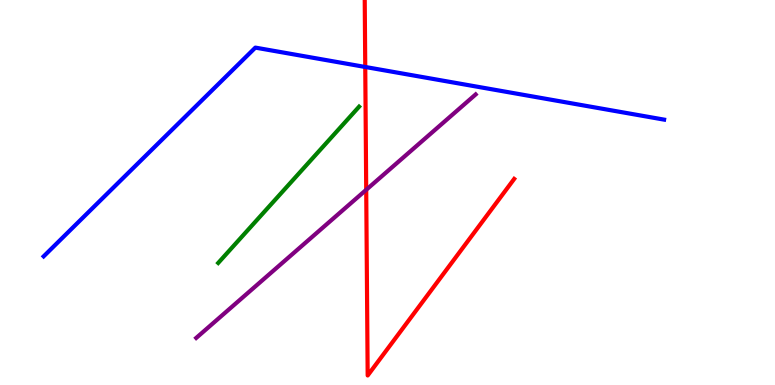[{'lines': ['blue', 'red'], 'intersections': [{'x': 4.71, 'y': 8.26}]}, {'lines': ['green', 'red'], 'intersections': []}, {'lines': ['purple', 'red'], 'intersections': [{'x': 4.73, 'y': 5.07}]}, {'lines': ['blue', 'green'], 'intersections': []}, {'lines': ['blue', 'purple'], 'intersections': []}, {'lines': ['green', 'purple'], 'intersections': []}]